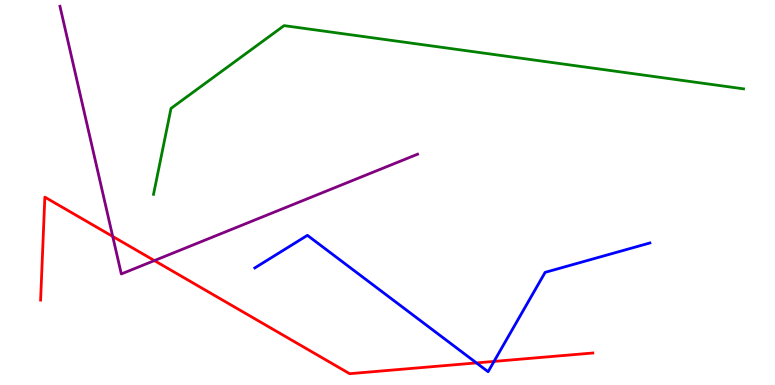[{'lines': ['blue', 'red'], 'intersections': [{'x': 6.15, 'y': 0.574}, {'x': 6.37, 'y': 0.613}]}, {'lines': ['green', 'red'], 'intersections': []}, {'lines': ['purple', 'red'], 'intersections': [{'x': 1.45, 'y': 3.86}, {'x': 1.99, 'y': 3.23}]}, {'lines': ['blue', 'green'], 'intersections': []}, {'lines': ['blue', 'purple'], 'intersections': []}, {'lines': ['green', 'purple'], 'intersections': []}]